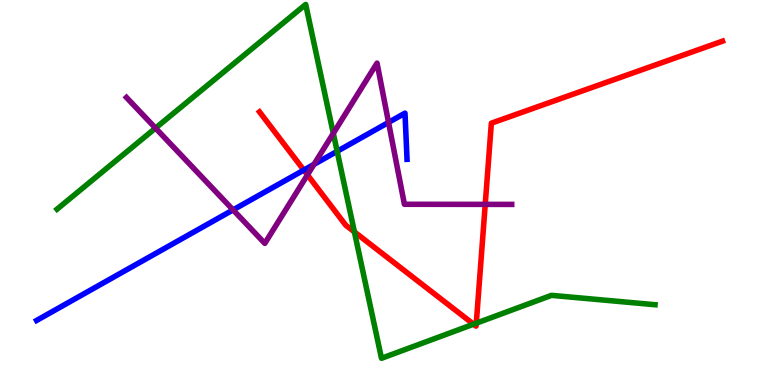[{'lines': ['blue', 'red'], 'intersections': [{'x': 3.92, 'y': 5.58}]}, {'lines': ['green', 'red'], 'intersections': [{'x': 4.57, 'y': 3.98}, {'x': 6.11, 'y': 1.58}, {'x': 6.15, 'y': 1.61}]}, {'lines': ['purple', 'red'], 'intersections': [{'x': 3.97, 'y': 5.46}, {'x': 6.26, 'y': 4.69}]}, {'lines': ['blue', 'green'], 'intersections': [{'x': 4.35, 'y': 6.07}]}, {'lines': ['blue', 'purple'], 'intersections': [{'x': 3.01, 'y': 4.55}, {'x': 4.05, 'y': 5.73}, {'x': 5.01, 'y': 6.82}]}, {'lines': ['green', 'purple'], 'intersections': [{'x': 2.01, 'y': 6.67}, {'x': 4.3, 'y': 6.54}]}]